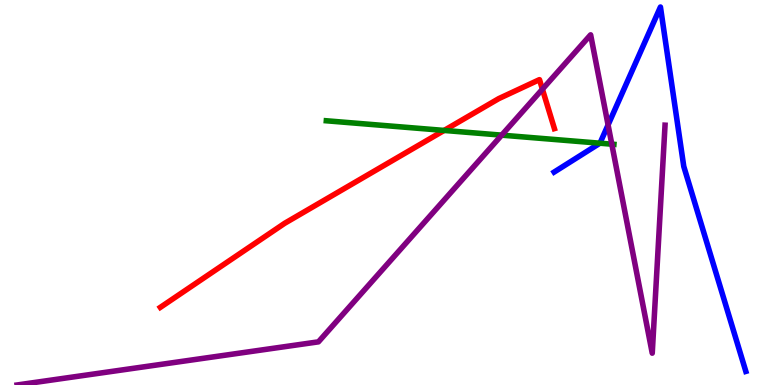[{'lines': ['blue', 'red'], 'intersections': []}, {'lines': ['green', 'red'], 'intersections': [{'x': 5.73, 'y': 6.61}]}, {'lines': ['purple', 'red'], 'intersections': [{'x': 7.0, 'y': 7.68}]}, {'lines': ['blue', 'green'], 'intersections': [{'x': 7.74, 'y': 6.28}]}, {'lines': ['blue', 'purple'], 'intersections': [{'x': 7.85, 'y': 6.76}]}, {'lines': ['green', 'purple'], 'intersections': [{'x': 6.47, 'y': 6.49}, {'x': 7.89, 'y': 6.26}]}]